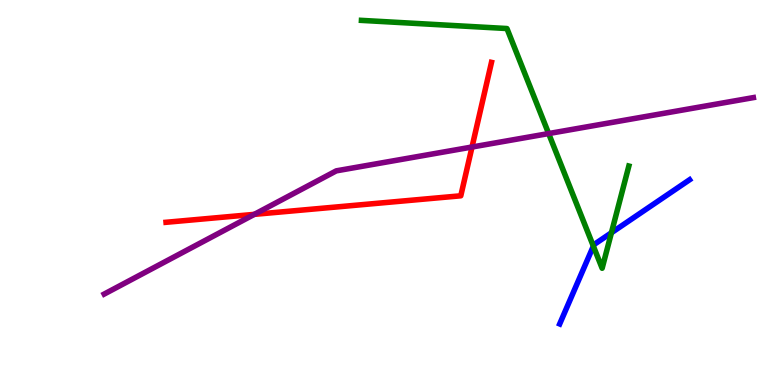[{'lines': ['blue', 'red'], 'intersections': []}, {'lines': ['green', 'red'], 'intersections': []}, {'lines': ['purple', 'red'], 'intersections': [{'x': 3.28, 'y': 4.43}, {'x': 6.09, 'y': 6.18}]}, {'lines': ['blue', 'green'], 'intersections': [{'x': 7.66, 'y': 3.61}, {'x': 7.89, 'y': 3.95}]}, {'lines': ['blue', 'purple'], 'intersections': []}, {'lines': ['green', 'purple'], 'intersections': [{'x': 7.08, 'y': 6.53}]}]